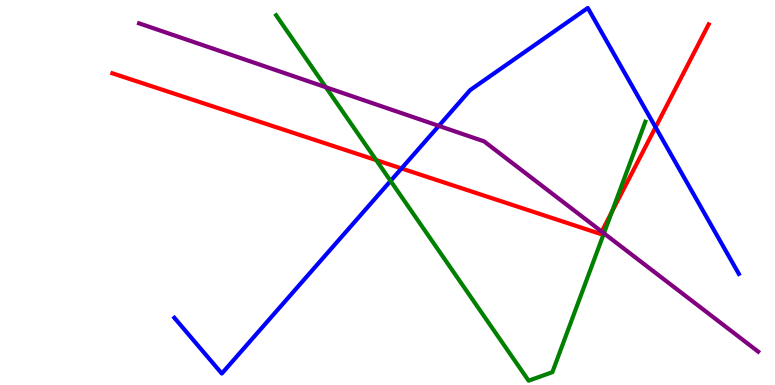[{'lines': ['blue', 'red'], 'intersections': [{'x': 5.18, 'y': 5.62}, {'x': 8.46, 'y': 6.69}]}, {'lines': ['green', 'red'], 'intersections': [{'x': 4.85, 'y': 5.84}, {'x': 7.9, 'y': 4.5}]}, {'lines': ['purple', 'red'], 'intersections': [{'x': 7.76, 'y': 3.98}]}, {'lines': ['blue', 'green'], 'intersections': [{'x': 5.04, 'y': 5.3}]}, {'lines': ['blue', 'purple'], 'intersections': [{'x': 5.66, 'y': 6.73}]}, {'lines': ['green', 'purple'], 'intersections': [{'x': 4.2, 'y': 7.73}, {'x': 7.79, 'y': 3.94}]}]